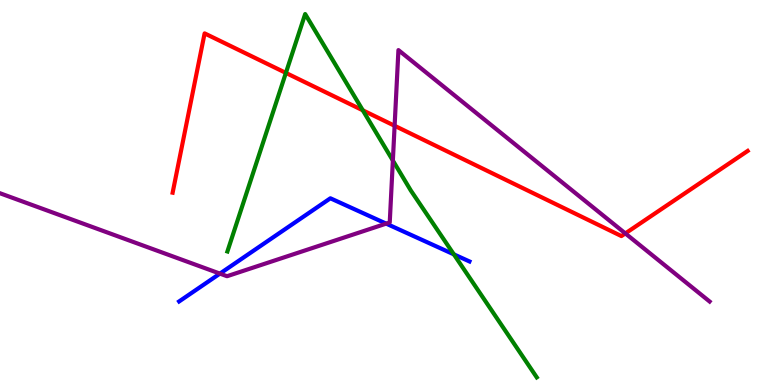[{'lines': ['blue', 'red'], 'intersections': []}, {'lines': ['green', 'red'], 'intersections': [{'x': 3.69, 'y': 8.11}, {'x': 4.68, 'y': 7.13}]}, {'lines': ['purple', 'red'], 'intersections': [{'x': 5.09, 'y': 6.73}, {'x': 8.07, 'y': 3.94}]}, {'lines': ['blue', 'green'], 'intersections': [{'x': 5.86, 'y': 3.39}]}, {'lines': ['blue', 'purple'], 'intersections': [{'x': 2.84, 'y': 2.89}, {'x': 4.98, 'y': 4.19}]}, {'lines': ['green', 'purple'], 'intersections': [{'x': 5.07, 'y': 5.83}]}]